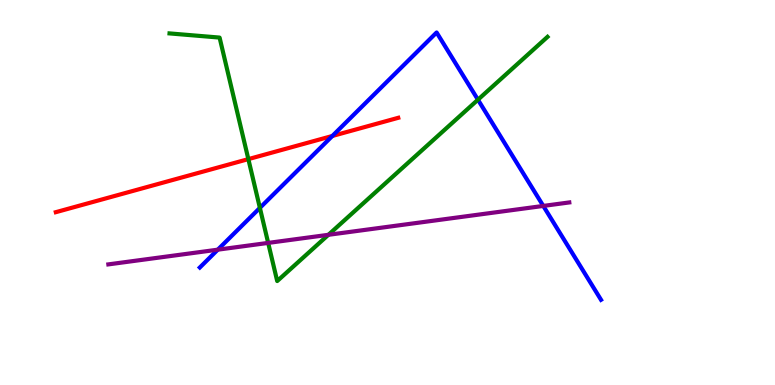[{'lines': ['blue', 'red'], 'intersections': [{'x': 4.29, 'y': 6.47}]}, {'lines': ['green', 'red'], 'intersections': [{'x': 3.2, 'y': 5.87}]}, {'lines': ['purple', 'red'], 'intersections': []}, {'lines': ['blue', 'green'], 'intersections': [{'x': 3.35, 'y': 4.6}, {'x': 6.17, 'y': 7.41}]}, {'lines': ['blue', 'purple'], 'intersections': [{'x': 2.81, 'y': 3.51}, {'x': 7.01, 'y': 4.65}]}, {'lines': ['green', 'purple'], 'intersections': [{'x': 3.46, 'y': 3.69}, {'x': 4.24, 'y': 3.9}]}]